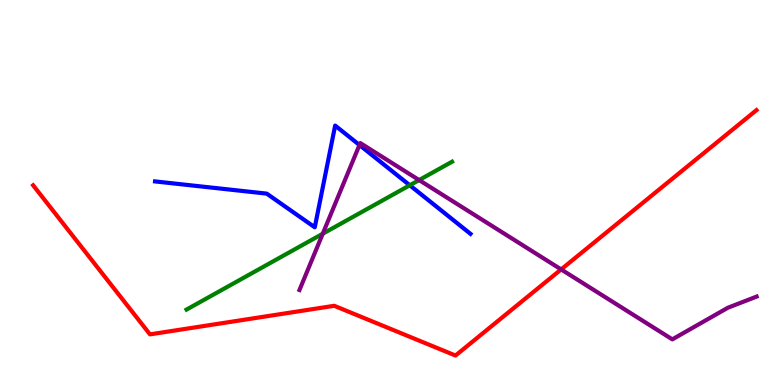[{'lines': ['blue', 'red'], 'intersections': []}, {'lines': ['green', 'red'], 'intersections': []}, {'lines': ['purple', 'red'], 'intersections': [{'x': 7.24, 'y': 3.0}]}, {'lines': ['blue', 'green'], 'intersections': [{'x': 5.29, 'y': 5.19}]}, {'lines': ['blue', 'purple'], 'intersections': [{'x': 4.64, 'y': 6.23}]}, {'lines': ['green', 'purple'], 'intersections': [{'x': 4.16, 'y': 3.93}, {'x': 5.41, 'y': 5.32}]}]